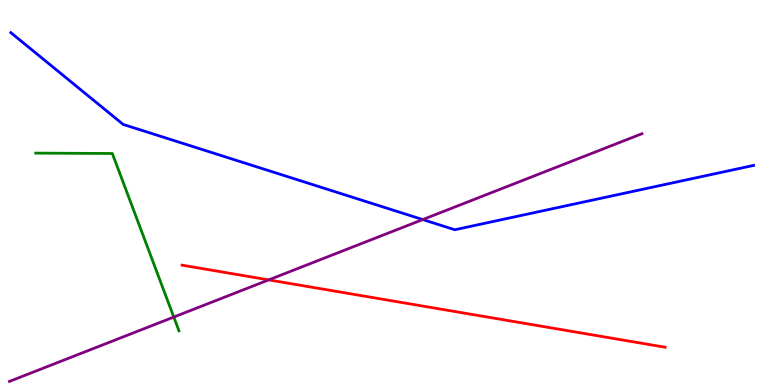[{'lines': ['blue', 'red'], 'intersections': []}, {'lines': ['green', 'red'], 'intersections': []}, {'lines': ['purple', 'red'], 'intersections': [{'x': 3.47, 'y': 2.73}]}, {'lines': ['blue', 'green'], 'intersections': []}, {'lines': ['blue', 'purple'], 'intersections': [{'x': 5.45, 'y': 4.3}]}, {'lines': ['green', 'purple'], 'intersections': [{'x': 2.24, 'y': 1.76}]}]